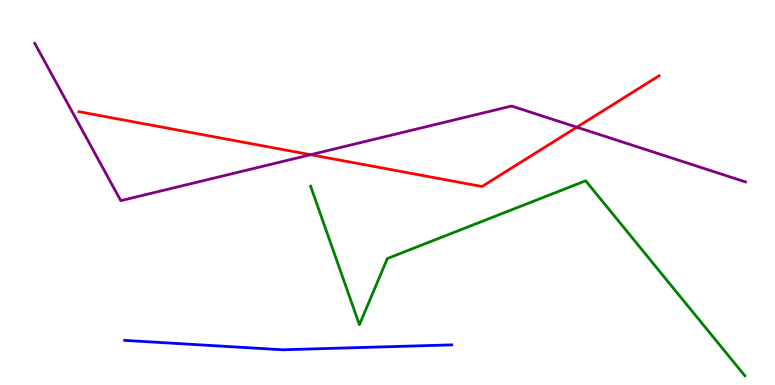[{'lines': ['blue', 'red'], 'intersections': []}, {'lines': ['green', 'red'], 'intersections': []}, {'lines': ['purple', 'red'], 'intersections': [{'x': 4.01, 'y': 5.98}, {'x': 7.44, 'y': 6.7}]}, {'lines': ['blue', 'green'], 'intersections': []}, {'lines': ['blue', 'purple'], 'intersections': []}, {'lines': ['green', 'purple'], 'intersections': []}]